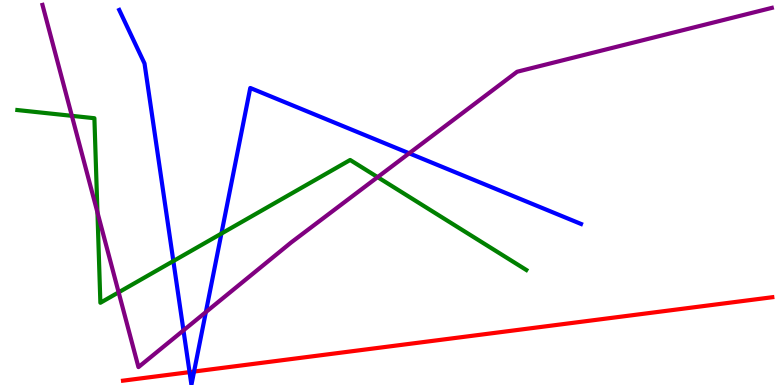[{'lines': ['blue', 'red'], 'intersections': [{'x': 2.45, 'y': 0.335}, {'x': 2.5, 'y': 0.35}]}, {'lines': ['green', 'red'], 'intersections': []}, {'lines': ['purple', 'red'], 'intersections': []}, {'lines': ['blue', 'green'], 'intersections': [{'x': 2.24, 'y': 3.22}, {'x': 2.86, 'y': 3.93}]}, {'lines': ['blue', 'purple'], 'intersections': [{'x': 2.37, 'y': 1.42}, {'x': 2.66, 'y': 1.89}, {'x': 5.28, 'y': 6.02}]}, {'lines': ['green', 'purple'], 'intersections': [{'x': 0.927, 'y': 6.99}, {'x': 1.26, 'y': 4.48}, {'x': 1.53, 'y': 2.41}, {'x': 4.87, 'y': 5.4}]}]